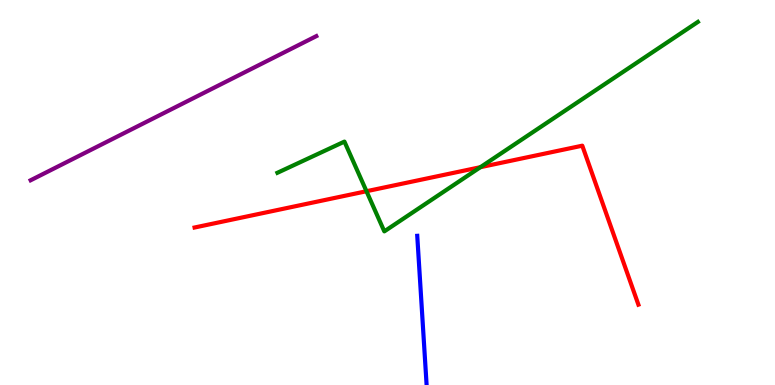[{'lines': ['blue', 'red'], 'intersections': []}, {'lines': ['green', 'red'], 'intersections': [{'x': 4.73, 'y': 5.03}, {'x': 6.2, 'y': 5.66}]}, {'lines': ['purple', 'red'], 'intersections': []}, {'lines': ['blue', 'green'], 'intersections': []}, {'lines': ['blue', 'purple'], 'intersections': []}, {'lines': ['green', 'purple'], 'intersections': []}]